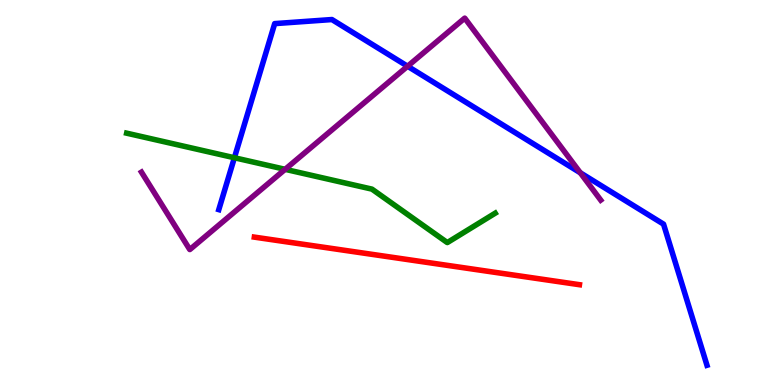[{'lines': ['blue', 'red'], 'intersections': []}, {'lines': ['green', 'red'], 'intersections': []}, {'lines': ['purple', 'red'], 'intersections': []}, {'lines': ['blue', 'green'], 'intersections': [{'x': 3.02, 'y': 5.9}]}, {'lines': ['blue', 'purple'], 'intersections': [{'x': 5.26, 'y': 8.28}, {'x': 7.49, 'y': 5.51}]}, {'lines': ['green', 'purple'], 'intersections': [{'x': 3.68, 'y': 5.6}]}]